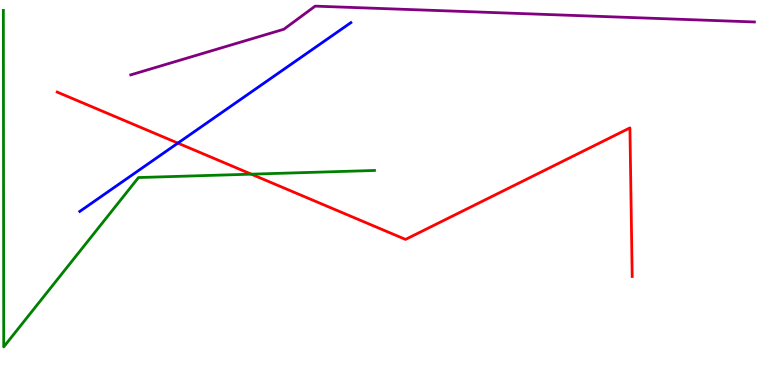[{'lines': ['blue', 'red'], 'intersections': [{'x': 2.3, 'y': 6.28}]}, {'lines': ['green', 'red'], 'intersections': [{'x': 3.24, 'y': 5.48}]}, {'lines': ['purple', 'red'], 'intersections': []}, {'lines': ['blue', 'green'], 'intersections': []}, {'lines': ['blue', 'purple'], 'intersections': []}, {'lines': ['green', 'purple'], 'intersections': []}]